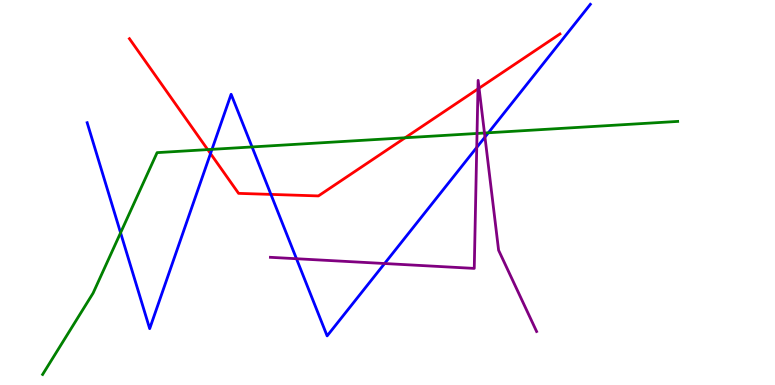[{'lines': ['blue', 'red'], 'intersections': [{'x': 2.72, 'y': 6.01}, {'x': 3.5, 'y': 4.95}]}, {'lines': ['green', 'red'], 'intersections': [{'x': 2.68, 'y': 6.11}, {'x': 5.23, 'y': 6.42}]}, {'lines': ['purple', 'red'], 'intersections': [{'x': 6.17, 'y': 7.69}, {'x': 6.18, 'y': 7.71}]}, {'lines': ['blue', 'green'], 'intersections': [{'x': 1.56, 'y': 3.95}, {'x': 2.74, 'y': 6.12}, {'x': 3.25, 'y': 6.18}, {'x': 6.3, 'y': 6.55}]}, {'lines': ['blue', 'purple'], 'intersections': [{'x': 3.83, 'y': 3.28}, {'x': 4.96, 'y': 3.16}, {'x': 6.15, 'y': 6.17}, {'x': 6.26, 'y': 6.44}]}, {'lines': ['green', 'purple'], 'intersections': [{'x': 6.16, 'y': 6.53}, {'x': 6.25, 'y': 6.55}]}]